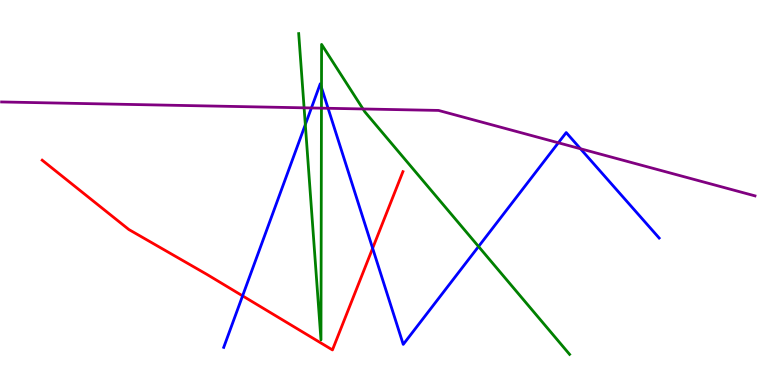[{'lines': ['blue', 'red'], 'intersections': [{'x': 3.13, 'y': 2.32}, {'x': 4.81, 'y': 3.55}]}, {'lines': ['green', 'red'], 'intersections': []}, {'lines': ['purple', 'red'], 'intersections': []}, {'lines': ['blue', 'green'], 'intersections': [{'x': 3.94, 'y': 6.76}, {'x': 4.15, 'y': 7.72}, {'x': 6.17, 'y': 3.6}]}, {'lines': ['blue', 'purple'], 'intersections': [{'x': 4.02, 'y': 7.2}, {'x': 4.23, 'y': 7.19}, {'x': 7.2, 'y': 6.29}, {'x': 7.49, 'y': 6.14}]}, {'lines': ['green', 'purple'], 'intersections': [{'x': 3.92, 'y': 7.2}, {'x': 4.15, 'y': 7.19}, {'x': 4.68, 'y': 7.17}]}]